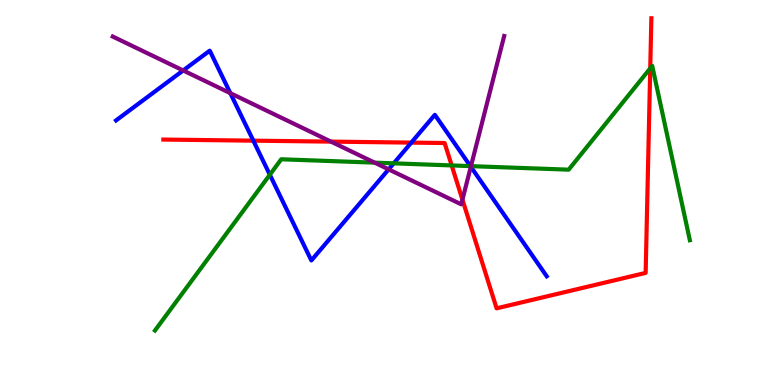[{'lines': ['blue', 'red'], 'intersections': [{'x': 3.27, 'y': 6.35}, {'x': 5.31, 'y': 6.3}]}, {'lines': ['green', 'red'], 'intersections': [{'x': 5.83, 'y': 5.7}, {'x': 8.39, 'y': 8.23}]}, {'lines': ['purple', 'red'], 'intersections': [{'x': 4.27, 'y': 6.32}, {'x': 5.97, 'y': 4.81}]}, {'lines': ['blue', 'green'], 'intersections': [{'x': 3.48, 'y': 5.46}, {'x': 5.08, 'y': 5.76}, {'x': 6.07, 'y': 5.69}]}, {'lines': ['blue', 'purple'], 'intersections': [{'x': 2.36, 'y': 8.17}, {'x': 2.97, 'y': 7.58}, {'x': 5.01, 'y': 5.6}, {'x': 6.08, 'y': 5.67}]}, {'lines': ['green', 'purple'], 'intersections': [{'x': 4.83, 'y': 5.78}, {'x': 6.08, 'y': 5.68}]}]